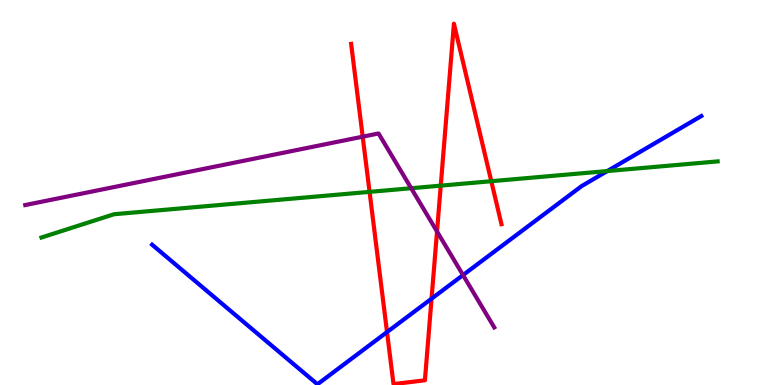[{'lines': ['blue', 'red'], 'intersections': [{'x': 4.99, 'y': 1.37}, {'x': 5.57, 'y': 2.24}]}, {'lines': ['green', 'red'], 'intersections': [{'x': 4.77, 'y': 5.02}, {'x': 5.69, 'y': 5.18}, {'x': 6.34, 'y': 5.29}]}, {'lines': ['purple', 'red'], 'intersections': [{'x': 4.68, 'y': 6.45}, {'x': 5.64, 'y': 3.99}]}, {'lines': ['blue', 'green'], 'intersections': [{'x': 7.84, 'y': 5.56}]}, {'lines': ['blue', 'purple'], 'intersections': [{'x': 5.97, 'y': 2.86}]}, {'lines': ['green', 'purple'], 'intersections': [{'x': 5.31, 'y': 5.11}]}]